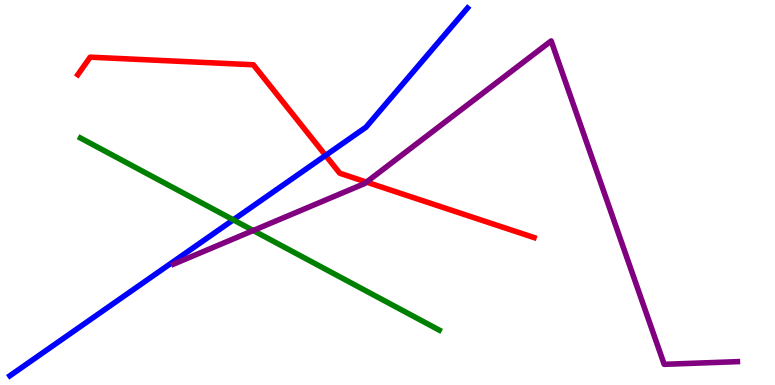[{'lines': ['blue', 'red'], 'intersections': [{'x': 4.2, 'y': 5.96}]}, {'lines': ['green', 'red'], 'intersections': []}, {'lines': ['purple', 'red'], 'intersections': [{'x': 4.73, 'y': 5.27}]}, {'lines': ['blue', 'green'], 'intersections': [{'x': 3.01, 'y': 4.29}]}, {'lines': ['blue', 'purple'], 'intersections': []}, {'lines': ['green', 'purple'], 'intersections': [{'x': 3.27, 'y': 4.01}]}]